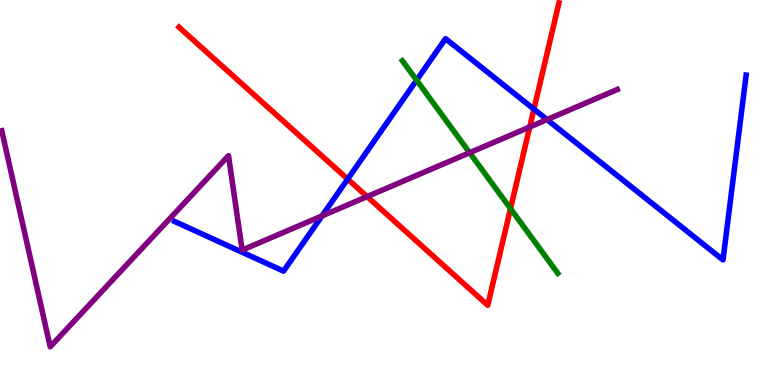[{'lines': ['blue', 'red'], 'intersections': [{'x': 4.49, 'y': 5.35}, {'x': 6.89, 'y': 7.16}]}, {'lines': ['green', 'red'], 'intersections': [{'x': 6.59, 'y': 4.58}]}, {'lines': ['purple', 'red'], 'intersections': [{'x': 4.74, 'y': 4.89}, {'x': 6.84, 'y': 6.7}]}, {'lines': ['blue', 'green'], 'intersections': [{'x': 5.38, 'y': 7.92}]}, {'lines': ['blue', 'purple'], 'intersections': [{'x': 4.16, 'y': 4.39}, {'x': 7.06, 'y': 6.89}]}, {'lines': ['green', 'purple'], 'intersections': [{'x': 6.06, 'y': 6.03}]}]